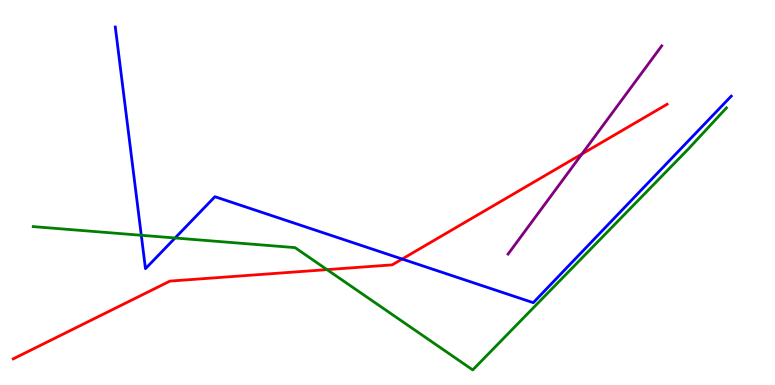[{'lines': ['blue', 'red'], 'intersections': [{'x': 5.19, 'y': 3.27}]}, {'lines': ['green', 'red'], 'intersections': [{'x': 4.22, 'y': 3.0}]}, {'lines': ['purple', 'red'], 'intersections': [{'x': 7.51, 'y': 6.0}]}, {'lines': ['blue', 'green'], 'intersections': [{'x': 1.82, 'y': 3.89}, {'x': 2.26, 'y': 3.82}]}, {'lines': ['blue', 'purple'], 'intersections': []}, {'lines': ['green', 'purple'], 'intersections': []}]